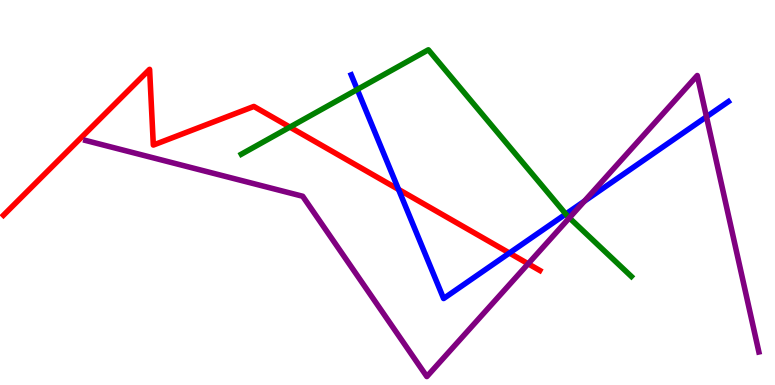[{'lines': ['blue', 'red'], 'intersections': [{'x': 5.14, 'y': 5.08}, {'x': 6.57, 'y': 3.43}]}, {'lines': ['green', 'red'], 'intersections': [{'x': 3.74, 'y': 6.7}]}, {'lines': ['purple', 'red'], 'intersections': [{'x': 6.81, 'y': 3.15}]}, {'lines': ['blue', 'green'], 'intersections': [{'x': 4.61, 'y': 7.68}, {'x': 7.3, 'y': 4.44}]}, {'lines': ['blue', 'purple'], 'intersections': [{'x': 7.54, 'y': 4.77}, {'x': 9.12, 'y': 6.97}]}, {'lines': ['green', 'purple'], 'intersections': [{'x': 7.35, 'y': 4.34}]}]